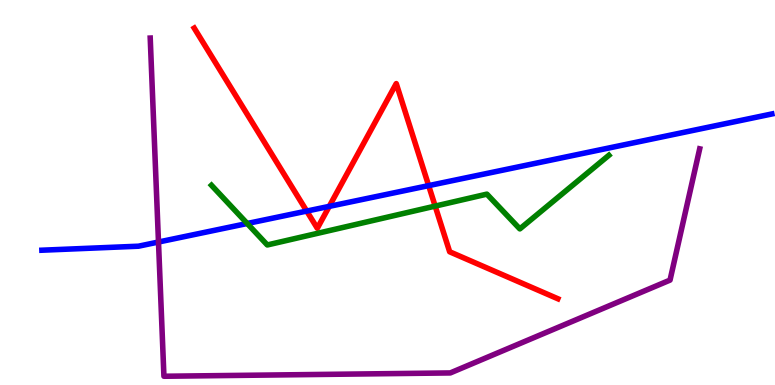[{'lines': ['blue', 'red'], 'intersections': [{'x': 3.96, 'y': 4.52}, {'x': 4.25, 'y': 4.64}, {'x': 5.53, 'y': 5.18}]}, {'lines': ['green', 'red'], 'intersections': [{'x': 5.62, 'y': 4.65}]}, {'lines': ['purple', 'red'], 'intersections': []}, {'lines': ['blue', 'green'], 'intersections': [{'x': 3.19, 'y': 4.19}]}, {'lines': ['blue', 'purple'], 'intersections': [{'x': 2.05, 'y': 3.71}]}, {'lines': ['green', 'purple'], 'intersections': []}]